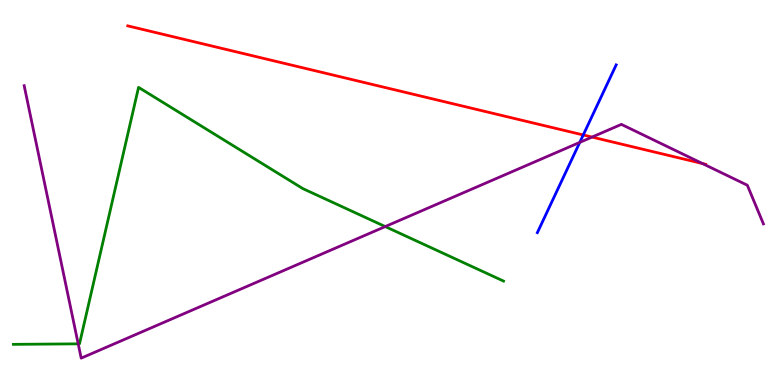[{'lines': ['blue', 'red'], 'intersections': [{'x': 7.53, 'y': 6.49}]}, {'lines': ['green', 'red'], 'intersections': []}, {'lines': ['purple', 'red'], 'intersections': [{'x': 7.64, 'y': 6.44}, {'x': 9.06, 'y': 5.75}]}, {'lines': ['blue', 'green'], 'intersections': []}, {'lines': ['blue', 'purple'], 'intersections': [{'x': 7.48, 'y': 6.3}]}, {'lines': ['green', 'purple'], 'intersections': [{'x': 1.01, 'y': 1.07}, {'x': 4.97, 'y': 4.12}]}]